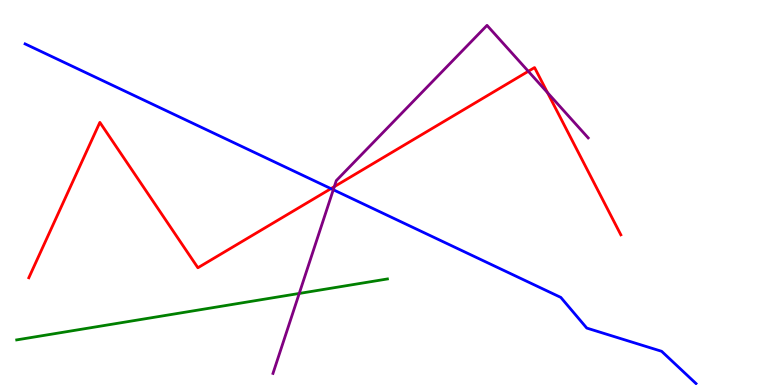[{'lines': ['blue', 'red'], 'intersections': [{'x': 4.27, 'y': 5.1}]}, {'lines': ['green', 'red'], 'intersections': []}, {'lines': ['purple', 'red'], 'intersections': [{'x': 4.31, 'y': 5.15}, {'x': 6.82, 'y': 8.15}, {'x': 7.06, 'y': 7.59}]}, {'lines': ['blue', 'green'], 'intersections': []}, {'lines': ['blue', 'purple'], 'intersections': [{'x': 4.3, 'y': 5.07}]}, {'lines': ['green', 'purple'], 'intersections': [{'x': 3.86, 'y': 2.38}]}]